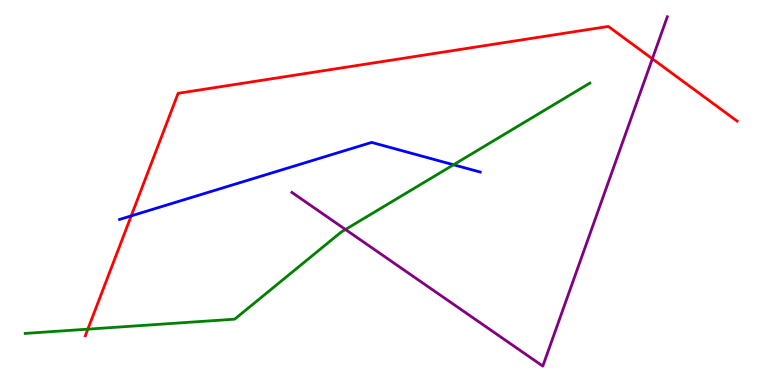[{'lines': ['blue', 'red'], 'intersections': [{'x': 1.69, 'y': 4.39}]}, {'lines': ['green', 'red'], 'intersections': [{'x': 1.13, 'y': 1.45}]}, {'lines': ['purple', 'red'], 'intersections': [{'x': 8.42, 'y': 8.47}]}, {'lines': ['blue', 'green'], 'intersections': [{'x': 5.85, 'y': 5.72}]}, {'lines': ['blue', 'purple'], 'intersections': []}, {'lines': ['green', 'purple'], 'intersections': [{'x': 4.46, 'y': 4.04}]}]